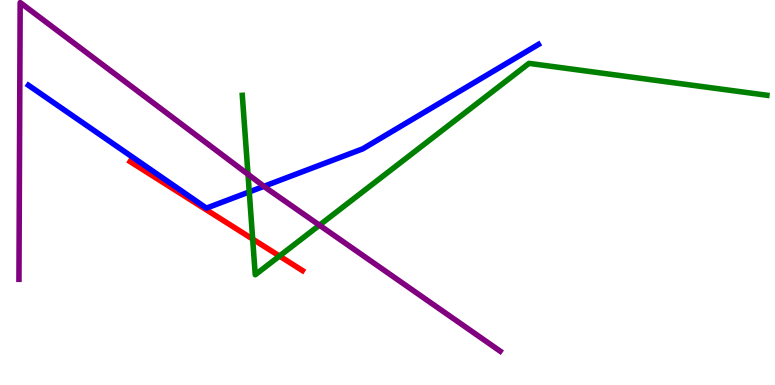[{'lines': ['blue', 'red'], 'intersections': []}, {'lines': ['green', 'red'], 'intersections': [{'x': 3.26, 'y': 3.79}, {'x': 3.61, 'y': 3.35}]}, {'lines': ['purple', 'red'], 'intersections': []}, {'lines': ['blue', 'green'], 'intersections': [{'x': 3.22, 'y': 5.02}]}, {'lines': ['blue', 'purple'], 'intersections': [{'x': 3.41, 'y': 5.16}]}, {'lines': ['green', 'purple'], 'intersections': [{'x': 3.2, 'y': 5.47}, {'x': 4.12, 'y': 4.15}]}]